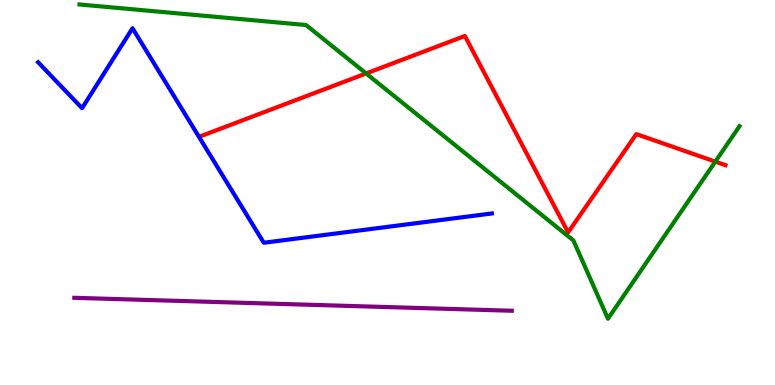[{'lines': ['blue', 'red'], 'intersections': []}, {'lines': ['green', 'red'], 'intersections': [{'x': 4.72, 'y': 8.09}, {'x': 9.23, 'y': 5.8}]}, {'lines': ['purple', 'red'], 'intersections': []}, {'lines': ['blue', 'green'], 'intersections': []}, {'lines': ['blue', 'purple'], 'intersections': []}, {'lines': ['green', 'purple'], 'intersections': []}]